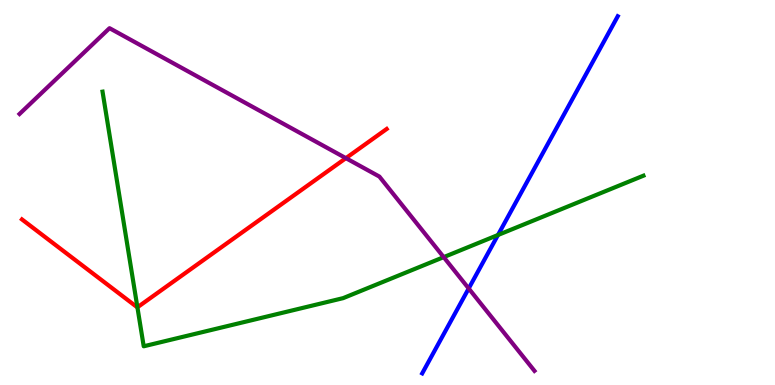[{'lines': ['blue', 'red'], 'intersections': []}, {'lines': ['green', 'red'], 'intersections': [{'x': 1.77, 'y': 2.02}]}, {'lines': ['purple', 'red'], 'intersections': [{'x': 4.46, 'y': 5.89}]}, {'lines': ['blue', 'green'], 'intersections': [{'x': 6.43, 'y': 3.9}]}, {'lines': ['blue', 'purple'], 'intersections': [{'x': 6.05, 'y': 2.51}]}, {'lines': ['green', 'purple'], 'intersections': [{'x': 5.72, 'y': 3.32}]}]